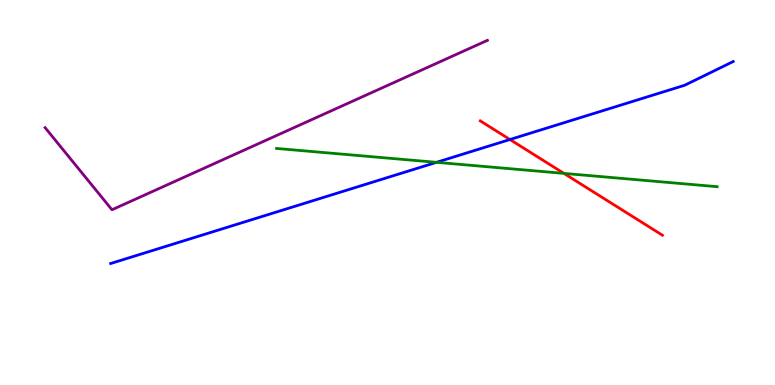[{'lines': ['blue', 'red'], 'intersections': [{'x': 6.58, 'y': 6.38}]}, {'lines': ['green', 'red'], 'intersections': [{'x': 7.28, 'y': 5.5}]}, {'lines': ['purple', 'red'], 'intersections': []}, {'lines': ['blue', 'green'], 'intersections': [{'x': 5.63, 'y': 5.78}]}, {'lines': ['blue', 'purple'], 'intersections': []}, {'lines': ['green', 'purple'], 'intersections': []}]